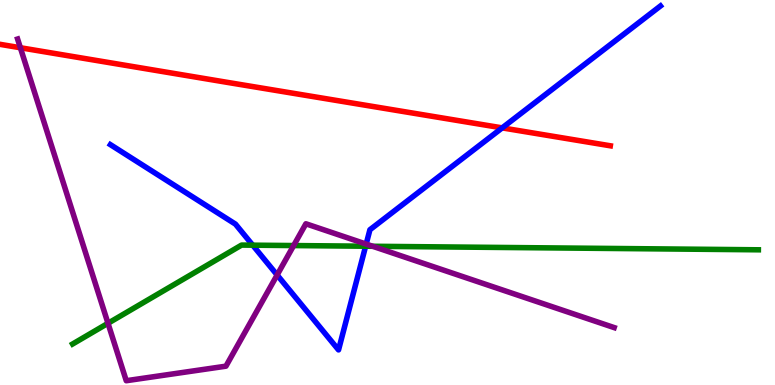[{'lines': ['blue', 'red'], 'intersections': [{'x': 6.48, 'y': 6.68}]}, {'lines': ['green', 'red'], 'intersections': []}, {'lines': ['purple', 'red'], 'intersections': [{'x': 0.263, 'y': 8.76}]}, {'lines': ['blue', 'green'], 'intersections': [{'x': 3.26, 'y': 3.63}, {'x': 4.72, 'y': 3.6}]}, {'lines': ['blue', 'purple'], 'intersections': [{'x': 3.58, 'y': 2.86}, {'x': 4.72, 'y': 3.66}]}, {'lines': ['green', 'purple'], 'intersections': [{'x': 1.39, 'y': 1.6}, {'x': 3.79, 'y': 3.62}, {'x': 4.81, 'y': 3.6}]}]